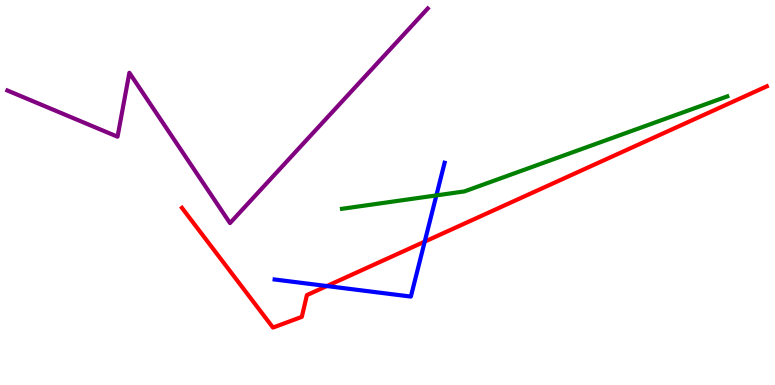[{'lines': ['blue', 'red'], 'intersections': [{'x': 4.22, 'y': 2.57}, {'x': 5.48, 'y': 3.72}]}, {'lines': ['green', 'red'], 'intersections': []}, {'lines': ['purple', 'red'], 'intersections': []}, {'lines': ['blue', 'green'], 'intersections': [{'x': 5.63, 'y': 4.92}]}, {'lines': ['blue', 'purple'], 'intersections': []}, {'lines': ['green', 'purple'], 'intersections': []}]